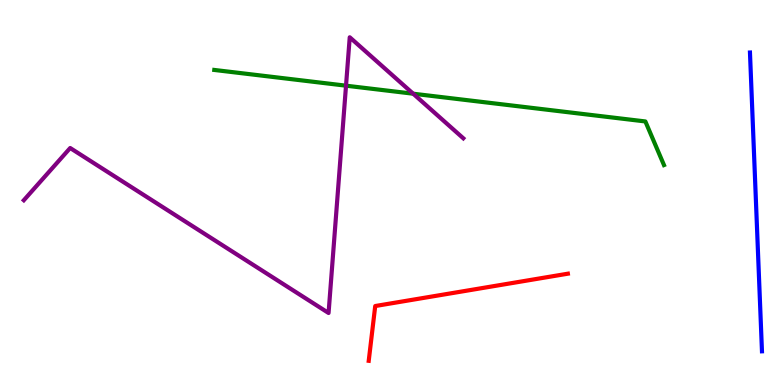[{'lines': ['blue', 'red'], 'intersections': []}, {'lines': ['green', 'red'], 'intersections': []}, {'lines': ['purple', 'red'], 'intersections': []}, {'lines': ['blue', 'green'], 'intersections': []}, {'lines': ['blue', 'purple'], 'intersections': []}, {'lines': ['green', 'purple'], 'intersections': [{'x': 4.46, 'y': 7.77}, {'x': 5.33, 'y': 7.57}]}]